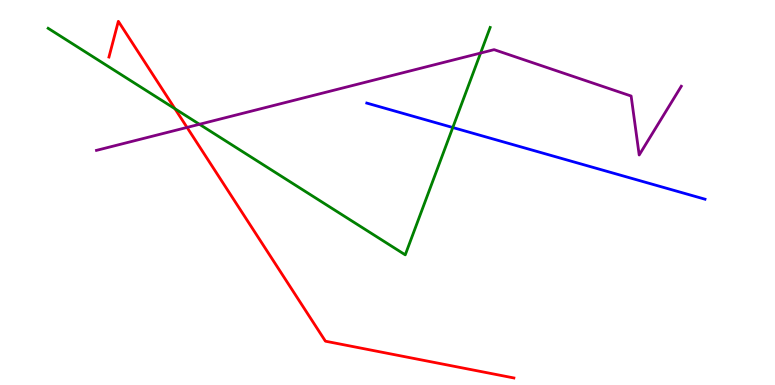[{'lines': ['blue', 'red'], 'intersections': []}, {'lines': ['green', 'red'], 'intersections': [{'x': 2.26, 'y': 7.18}]}, {'lines': ['purple', 'red'], 'intersections': [{'x': 2.41, 'y': 6.69}]}, {'lines': ['blue', 'green'], 'intersections': [{'x': 5.84, 'y': 6.69}]}, {'lines': ['blue', 'purple'], 'intersections': []}, {'lines': ['green', 'purple'], 'intersections': [{'x': 2.57, 'y': 6.77}, {'x': 6.2, 'y': 8.62}]}]